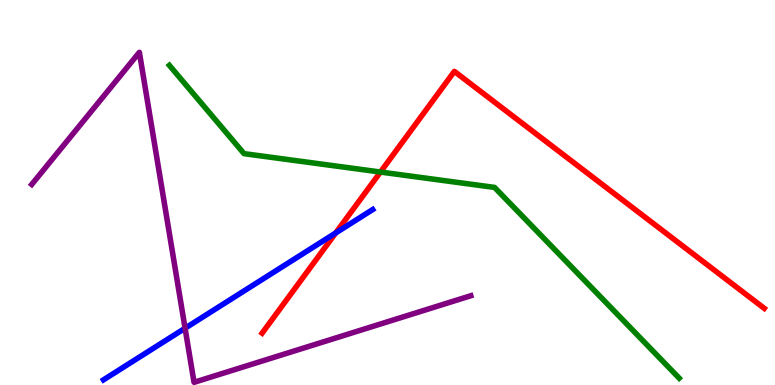[{'lines': ['blue', 'red'], 'intersections': [{'x': 4.33, 'y': 3.95}]}, {'lines': ['green', 'red'], 'intersections': [{'x': 4.91, 'y': 5.53}]}, {'lines': ['purple', 'red'], 'intersections': []}, {'lines': ['blue', 'green'], 'intersections': []}, {'lines': ['blue', 'purple'], 'intersections': [{'x': 2.39, 'y': 1.47}]}, {'lines': ['green', 'purple'], 'intersections': []}]